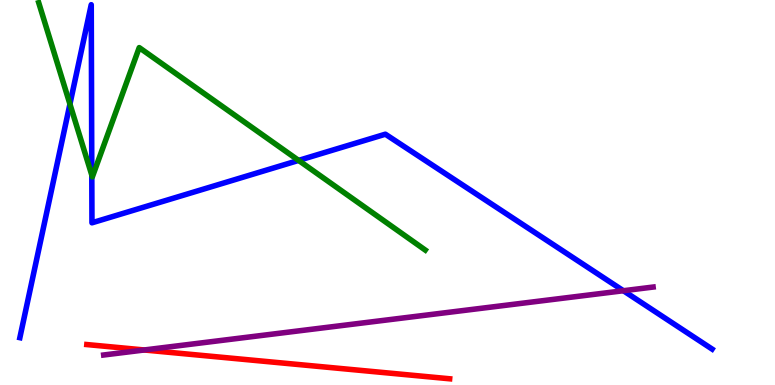[{'lines': ['blue', 'red'], 'intersections': []}, {'lines': ['green', 'red'], 'intersections': []}, {'lines': ['purple', 'red'], 'intersections': [{'x': 1.86, 'y': 0.91}]}, {'lines': ['blue', 'green'], 'intersections': [{'x': 0.902, 'y': 7.3}, {'x': 1.18, 'y': 5.45}, {'x': 3.85, 'y': 5.83}]}, {'lines': ['blue', 'purple'], 'intersections': [{'x': 8.04, 'y': 2.45}]}, {'lines': ['green', 'purple'], 'intersections': []}]